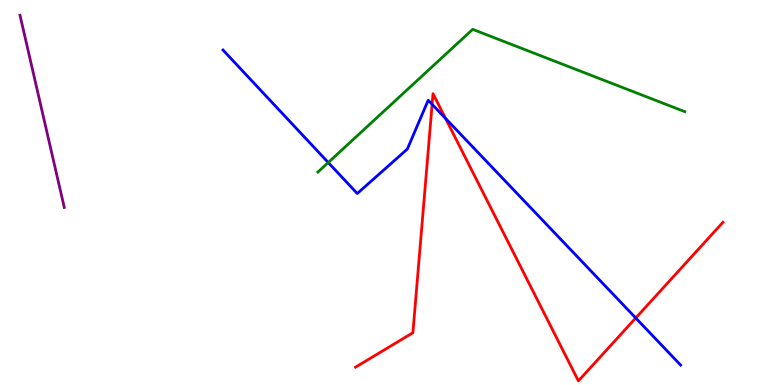[{'lines': ['blue', 'red'], 'intersections': [{'x': 5.58, 'y': 7.29}, {'x': 5.75, 'y': 6.93}, {'x': 8.2, 'y': 1.74}]}, {'lines': ['green', 'red'], 'intersections': []}, {'lines': ['purple', 'red'], 'intersections': []}, {'lines': ['blue', 'green'], 'intersections': [{'x': 4.24, 'y': 5.78}]}, {'lines': ['blue', 'purple'], 'intersections': []}, {'lines': ['green', 'purple'], 'intersections': []}]